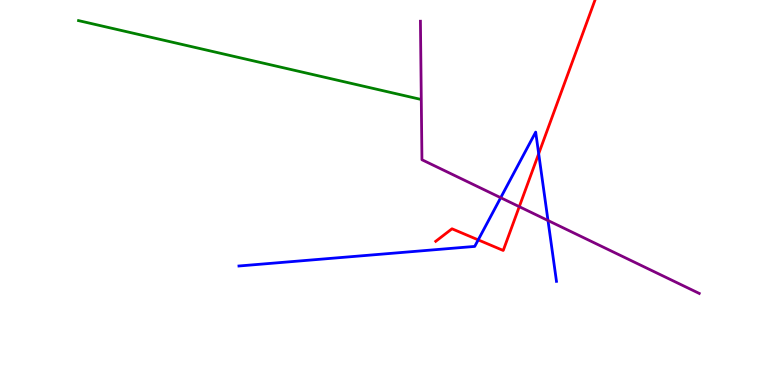[{'lines': ['blue', 'red'], 'intersections': [{'x': 6.17, 'y': 3.77}, {'x': 6.95, 'y': 6.01}]}, {'lines': ['green', 'red'], 'intersections': []}, {'lines': ['purple', 'red'], 'intersections': [{'x': 6.7, 'y': 4.63}]}, {'lines': ['blue', 'green'], 'intersections': []}, {'lines': ['blue', 'purple'], 'intersections': [{'x': 6.46, 'y': 4.86}, {'x': 7.07, 'y': 4.27}]}, {'lines': ['green', 'purple'], 'intersections': []}]